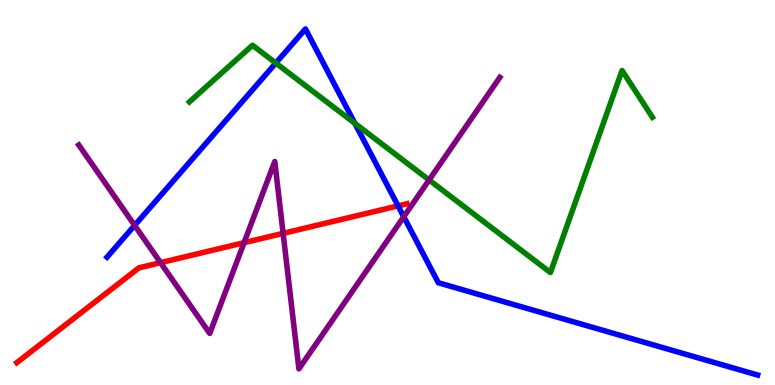[{'lines': ['blue', 'red'], 'intersections': [{'x': 5.14, 'y': 4.65}]}, {'lines': ['green', 'red'], 'intersections': []}, {'lines': ['purple', 'red'], 'intersections': [{'x': 2.07, 'y': 3.18}, {'x': 3.15, 'y': 3.7}, {'x': 3.65, 'y': 3.94}]}, {'lines': ['blue', 'green'], 'intersections': [{'x': 3.56, 'y': 8.36}, {'x': 4.58, 'y': 6.8}]}, {'lines': ['blue', 'purple'], 'intersections': [{'x': 1.74, 'y': 4.15}, {'x': 5.21, 'y': 4.37}]}, {'lines': ['green', 'purple'], 'intersections': [{'x': 5.54, 'y': 5.33}]}]